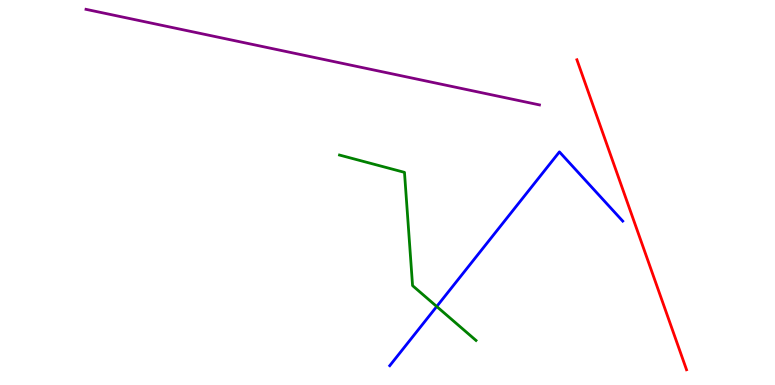[{'lines': ['blue', 'red'], 'intersections': []}, {'lines': ['green', 'red'], 'intersections': []}, {'lines': ['purple', 'red'], 'intersections': []}, {'lines': ['blue', 'green'], 'intersections': [{'x': 5.64, 'y': 2.04}]}, {'lines': ['blue', 'purple'], 'intersections': []}, {'lines': ['green', 'purple'], 'intersections': []}]